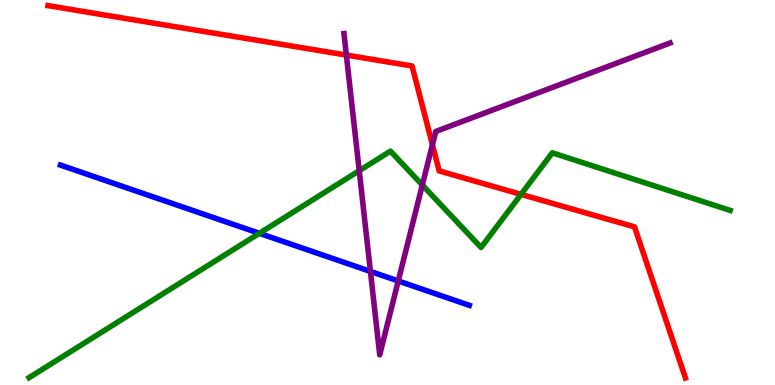[{'lines': ['blue', 'red'], 'intersections': []}, {'lines': ['green', 'red'], 'intersections': [{'x': 6.72, 'y': 4.95}]}, {'lines': ['purple', 'red'], 'intersections': [{'x': 4.47, 'y': 8.57}, {'x': 5.58, 'y': 6.24}]}, {'lines': ['blue', 'green'], 'intersections': [{'x': 3.35, 'y': 3.94}]}, {'lines': ['blue', 'purple'], 'intersections': [{'x': 4.78, 'y': 2.95}, {'x': 5.14, 'y': 2.7}]}, {'lines': ['green', 'purple'], 'intersections': [{'x': 4.64, 'y': 5.57}, {'x': 5.45, 'y': 5.19}]}]